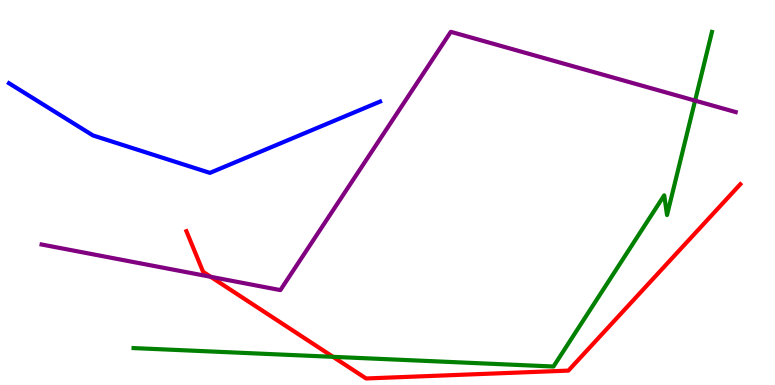[{'lines': ['blue', 'red'], 'intersections': []}, {'lines': ['green', 'red'], 'intersections': [{'x': 4.3, 'y': 0.731}]}, {'lines': ['purple', 'red'], 'intersections': [{'x': 2.72, 'y': 2.81}]}, {'lines': ['blue', 'green'], 'intersections': []}, {'lines': ['blue', 'purple'], 'intersections': []}, {'lines': ['green', 'purple'], 'intersections': [{'x': 8.97, 'y': 7.39}]}]